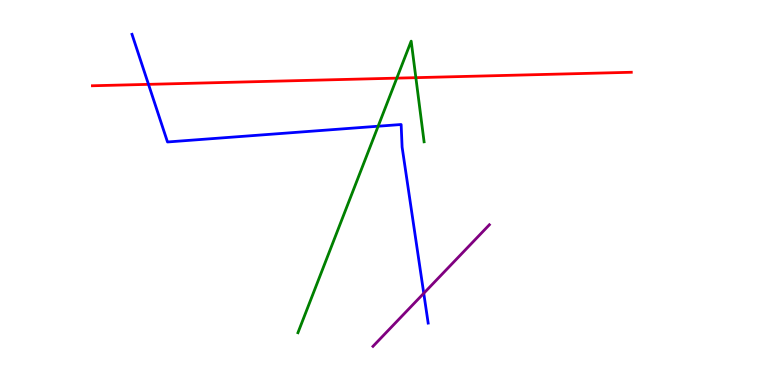[{'lines': ['blue', 'red'], 'intersections': [{'x': 1.92, 'y': 7.81}]}, {'lines': ['green', 'red'], 'intersections': [{'x': 5.12, 'y': 7.97}, {'x': 5.37, 'y': 7.98}]}, {'lines': ['purple', 'red'], 'intersections': []}, {'lines': ['blue', 'green'], 'intersections': [{'x': 4.88, 'y': 6.72}]}, {'lines': ['blue', 'purple'], 'intersections': [{'x': 5.47, 'y': 2.38}]}, {'lines': ['green', 'purple'], 'intersections': []}]